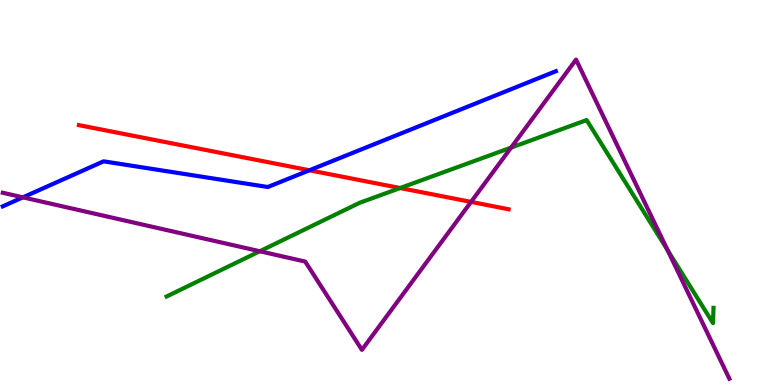[{'lines': ['blue', 'red'], 'intersections': [{'x': 3.99, 'y': 5.58}]}, {'lines': ['green', 'red'], 'intersections': [{'x': 5.16, 'y': 5.12}]}, {'lines': ['purple', 'red'], 'intersections': [{'x': 6.08, 'y': 4.76}]}, {'lines': ['blue', 'green'], 'intersections': []}, {'lines': ['blue', 'purple'], 'intersections': [{'x': 0.295, 'y': 4.87}]}, {'lines': ['green', 'purple'], 'intersections': [{'x': 3.35, 'y': 3.47}, {'x': 6.59, 'y': 6.17}, {'x': 8.61, 'y': 3.5}]}]